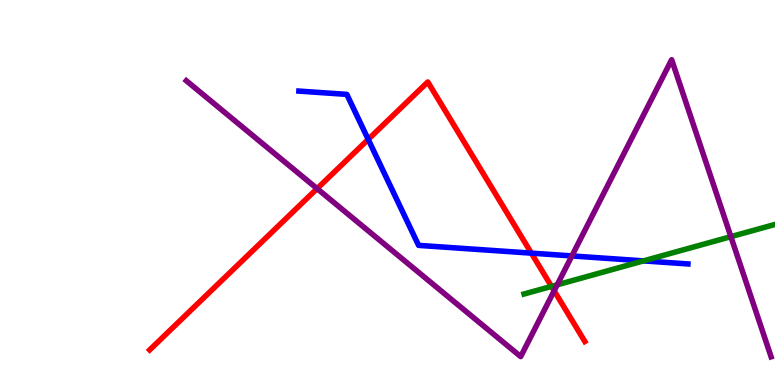[{'lines': ['blue', 'red'], 'intersections': [{'x': 4.75, 'y': 6.38}, {'x': 6.86, 'y': 3.42}]}, {'lines': ['green', 'red'], 'intersections': [{'x': 7.12, 'y': 2.56}]}, {'lines': ['purple', 'red'], 'intersections': [{'x': 4.09, 'y': 5.1}, {'x': 7.15, 'y': 2.45}]}, {'lines': ['blue', 'green'], 'intersections': [{'x': 8.3, 'y': 3.22}]}, {'lines': ['blue', 'purple'], 'intersections': [{'x': 7.38, 'y': 3.35}]}, {'lines': ['green', 'purple'], 'intersections': [{'x': 7.19, 'y': 2.6}, {'x': 9.43, 'y': 3.85}]}]